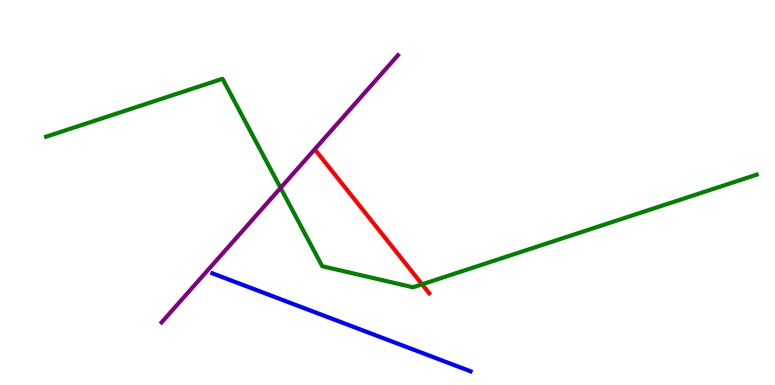[{'lines': ['blue', 'red'], 'intersections': []}, {'lines': ['green', 'red'], 'intersections': [{'x': 5.45, 'y': 2.62}]}, {'lines': ['purple', 'red'], 'intersections': []}, {'lines': ['blue', 'green'], 'intersections': []}, {'lines': ['blue', 'purple'], 'intersections': []}, {'lines': ['green', 'purple'], 'intersections': [{'x': 3.62, 'y': 5.12}]}]